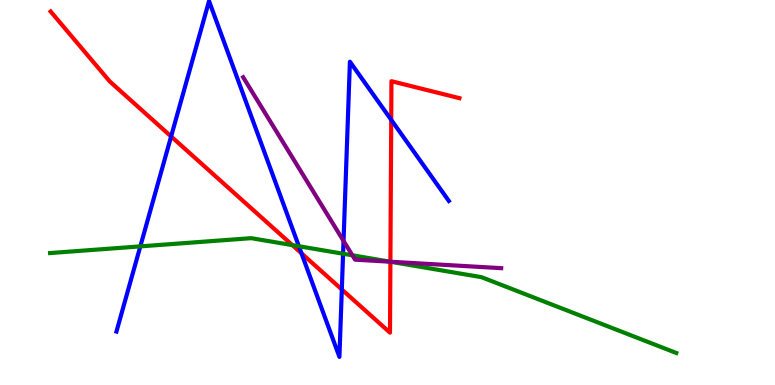[{'lines': ['blue', 'red'], 'intersections': [{'x': 2.21, 'y': 6.46}, {'x': 3.89, 'y': 3.42}, {'x': 4.41, 'y': 2.48}, {'x': 5.05, 'y': 6.89}]}, {'lines': ['green', 'red'], 'intersections': [{'x': 3.77, 'y': 3.63}, {'x': 5.04, 'y': 3.2}]}, {'lines': ['purple', 'red'], 'intersections': [{'x': 5.04, 'y': 3.2}]}, {'lines': ['blue', 'green'], 'intersections': [{'x': 1.81, 'y': 3.6}, {'x': 3.86, 'y': 3.6}, {'x': 4.43, 'y': 3.41}]}, {'lines': ['blue', 'purple'], 'intersections': [{'x': 4.43, 'y': 3.74}]}, {'lines': ['green', 'purple'], 'intersections': [{'x': 4.55, 'y': 3.37}, {'x': 5.04, 'y': 3.2}]}]